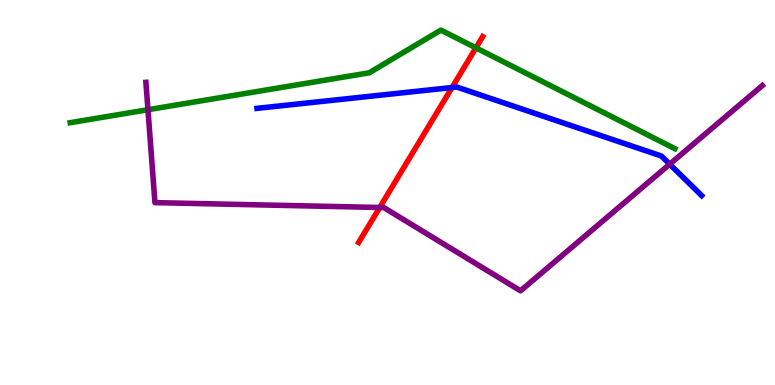[{'lines': ['blue', 'red'], 'intersections': [{'x': 5.83, 'y': 7.73}]}, {'lines': ['green', 'red'], 'intersections': [{'x': 6.14, 'y': 8.76}]}, {'lines': ['purple', 'red'], 'intersections': [{'x': 4.9, 'y': 4.61}]}, {'lines': ['blue', 'green'], 'intersections': []}, {'lines': ['blue', 'purple'], 'intersections': [{'x': 8.64, 'y': 5.74}]}, {'lines': ['green', 'purple'], 'intersections': [{'x': 1.91, 'y': 7.15}]}]